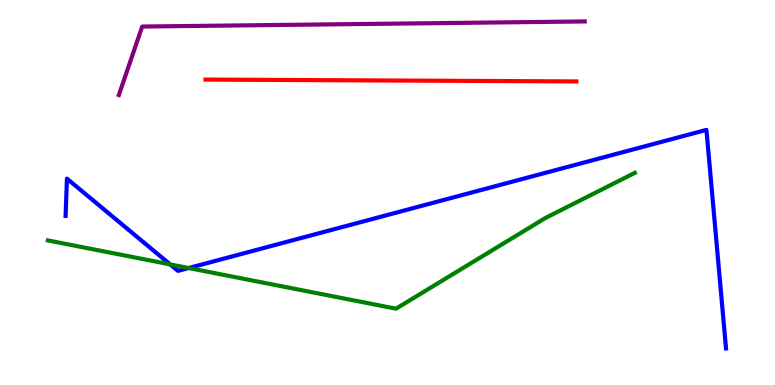[{'lines': ['blue', 'red'], 'intersections': []}, {'lines': ['green', 'red'], 'intersections': []}, {'lines': ['purple', 'red'], 'intersections': []}, {'lines': ['blue', 'green'], 'intersections': [{'x': 2.2, 'y': 3.13}, {'x': 2.43, 'y': 3.04}]}, {'lines': ['blue', 'purple'], 'intersections': []}, {'lines': ['green', 'purple'], 'intersections': []}]